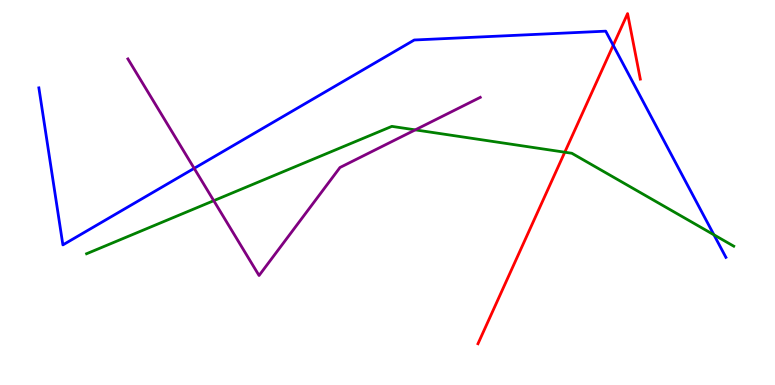[{'lines': ['blue', 'red'], 'intersections': [{'x': 7.91, 'y': 8.82}]}, {'lines': ['green', 'red'], 'intersections': [{'x': 7.29, 'y': 6.05}]}, {'lines': ['purple', 'red'], 'intersections': []}, {'lines': ['blue', 'green'], 'intersections': [{'x': 9.21, 'y': 3.9}]}, {'lines': ['blue', 'purple'], 'intersections': [{'x': 2.51, 'y': 5.63}]}, {'lines': ['green', 'purple'], 'intersections': [{'x': 2.76, 'y': 4.79}, {'x': 5.36, 'y': 6.63}]}]